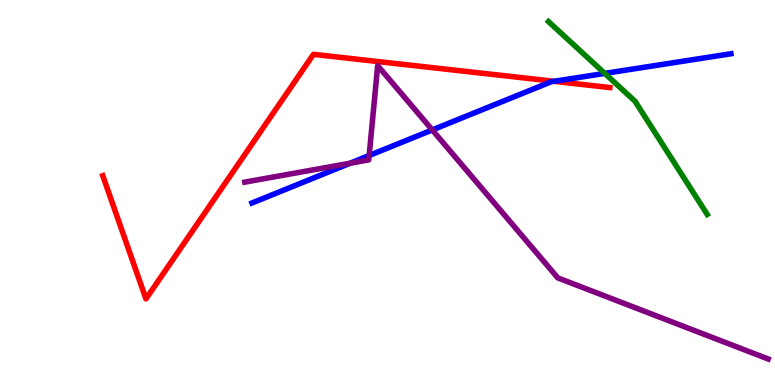[{'lines': ['blue', 'red'], 'intersections': [{'x': 7.15, 'y': 7.89}]}, {'lines': ['green', 'red'], 'intersections': []}, {'lines': ['purple', 'red'], 'intersections': []}, {'lines': ['blue', 'green'], 'intersections': [{'x': 7.8, 'y': 8.09}]}, {'lines': ['blue', 'purple'], 'intersections': [{'x': 4.52, 'y': 5.76}, {'x': 4.76, 'y': 5.96}, {'x': 5.58, 'y': 6.62}]}, {'lines': ['green', 'purple'], 'intersections': []}]